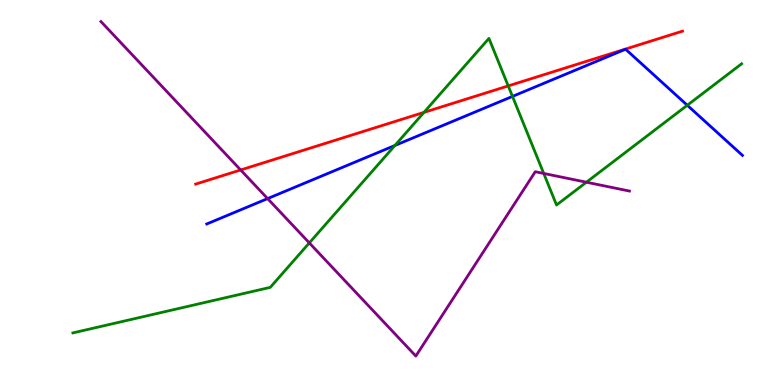[{'lines': ['blue', 'red'], 'intersections': []}, {'lines': ['green', 'red'], 'intersections': [{'x': 5.47, 'y': 7.08}, {'x': 6.56, 'y': 7.77}]}, {'lines': ['purple', 'red'], 'intersections': [{'x': 3.11, 'y': 5.59}]}, {'lines': ['blue', 'green'], 'intersections': [{'x': 5.1, 'y': 6.22}, {'x': 6.61, 'y': 7.5}, {'x': 8.87, 'y': 7.27}]}, {'lines': ['blue', 'purple'], 'intersections': [{'x': 3.45, 'y': 4.84}]}, {'lines': ['green', 'purple'], 'intersections': [{'x': 3.99, 'y': 3.69}, {'x': 7.02, 'y': 5.49}, {'x': 7.57, 'y': 5.27}]}]